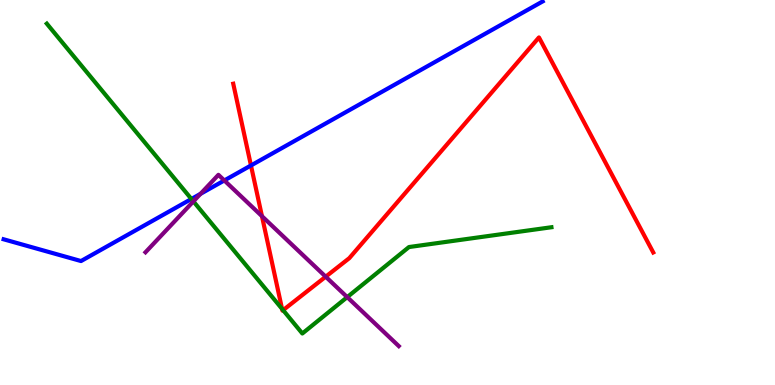[{'lines': ['blue', 'red'], 'intersections': [{'x': 3.24, 'y': 5.7}]}, {'lines': ['green', 'red'], 'intersections': [{'x': 3.64, 'y': 1.98}, {'x': 3.65, 'y': 1.94}]}, {'lines': ['purple', 'red'], 'intersections': [{'x': 3.38, 'y': 4.38}, {'x': 4.2, 'y': 2.81}]}, {'lines': ['blue', 'green'], 'intersections': [{'x': 2.47, 'y': 4.83}]}, {'lines': ['blue', 'purple'], 'intersections': [{'x': 2.59, 'y': 4.96}, {'x': 2.89, 'y': 5.31}]}, {'lines': ['green', 'purple'], 'intersections': [{'x': 2.5, 'y': 4.77}, {'x': 4.48, 'y': 2.28}]}]